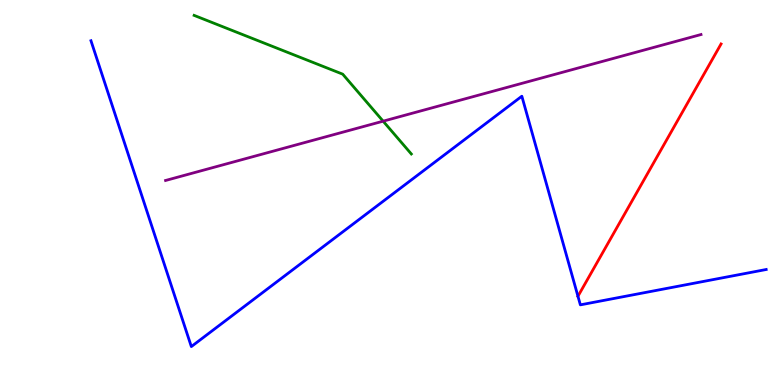[{'lines': ['blue', 'red'], 'intersections': [{'x': 7.46, 'y': 2.3}]}, {'lines': ['green', 'red'], 'intersections': []}, {'lines': ['purple', 'red'], 'intersections': []}, {'lines': ['blue', 'green'], 'intersections': []}, {'lines': ['blue', 'purple'], 'intersections': []}, {'lines': ['green', 'purple'], 'intersections': [{'x': 4.94, 'y': 6.85}]}]